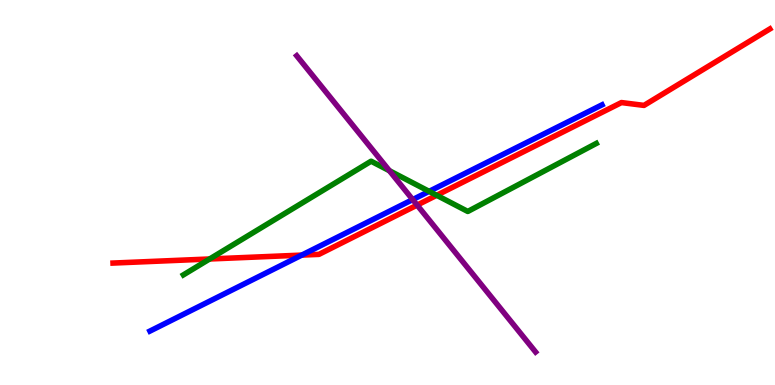[{'lines': ['blue', 'red'], 'intersections': [{'x': 3.89, 'y': 3.37}]}, {'lines': ['green', 'red'], 'intersections': [{'x': 2.7, 'y': 3.27}, {'x': 5.63, 'y': 4.93}]}, {'lines': ['purple', 'red'], 'intersections': [{'x': 5.38, 'y': 4.67}]}, {'lines': ['blue', 'green'], 'intersections': [{'x': 5.54, 'y': 5.03}]}, {'lines': ['blue', 'purple'], 'intersections': [{'x': 5.33, 'y': 4.82}]}, {'lines': ['green', 'purple'], 'intersections': [{'x': 5.02, 'y': 5.57}]}]